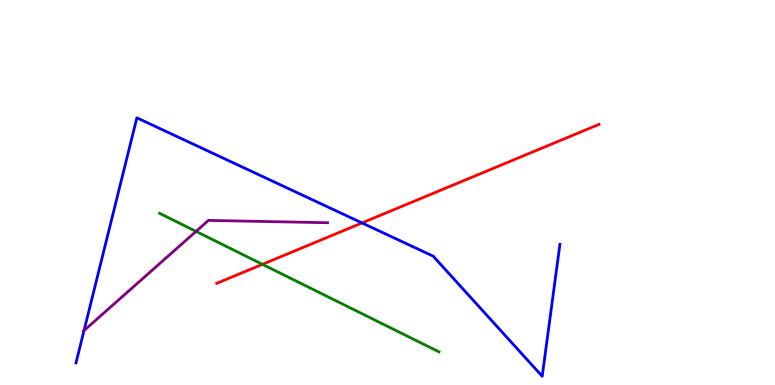[{'lines': ['blue', 'red'], 'intersections': [{'x': 4.67, 'y': 4.21}]}, {'lines': ['green', 'red'], 'intersections': [{'x': 3.39, 'y': 3.13}]}, {'lines': ['purple', 'red'], 'intersections': []}, {'lines': ['blue', 'green'], 'intersections': []}, {'lines': ['blue', 'purple'], 'intersections': [{'x': 1.08, 'y': 1.41}]}, {'lines': ['green', 'purple'], 'intersections': [{'x': 2.53, 'y': 3.99}]}]